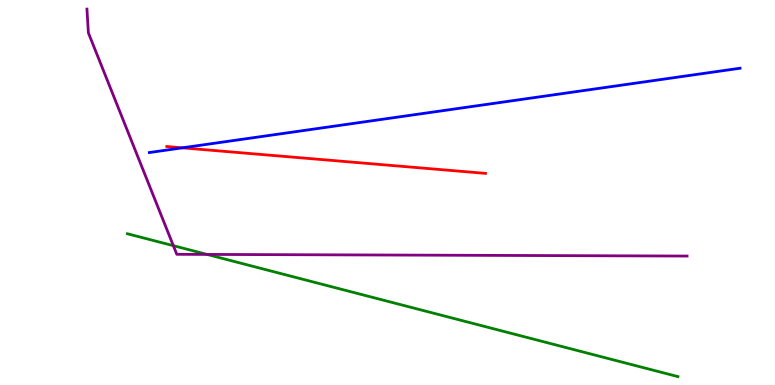[{'lines': ['blue', 'red'], 'intersections': [{'x': 2.35, 'y': 6.16}]}, {'lines': ['green', 'red'], 'intersections': []}, {'lines': ['purple', 'red'], 'intersections': []}, {'lines': ['blue', 'green'], 'intersections': []}, {'lines': ['blue', 'purple'], 'intersections': []}, {'lines': ['green', 'purple'], 'intersections': [{'x': 2.24, 'y': 3.62}, {'x': 2.67, 'y': 3.39}]}]